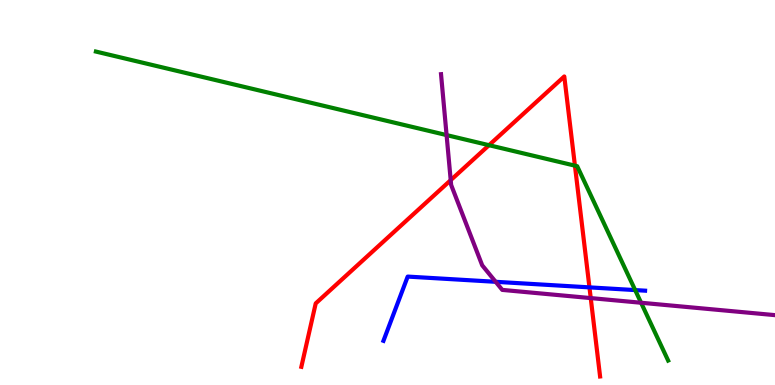[{'lines': ['blue', 'red'], 'intersections': [{'x': 7.61, 'y': 2.54}]}, {'lines': ['green', 'red'], 'intersections': [{'x': 6.31, 'y': 6.23}, {'x': 7.42, 'y': 5.7}]}, {'lines': ['purple', 'red'], 'intersections': [{'x': 5.82, 'y': 5.32}, {'x': 7.62, 'y': 2.26}]}, {'lines': ['blue', 'green'], 'intersections': [{'x': 8.2, 'y': 2.47}]}, {'lines': ['blue', 'purple'], 'intersections': [{'x': 6.4, 'y': 2.68}]}, {'lines': ['green', 'purple'], 'intersections': [{'x': 5.76, 'y': 6.49}, {'x': 8.27, 'y': 2.14}]}]